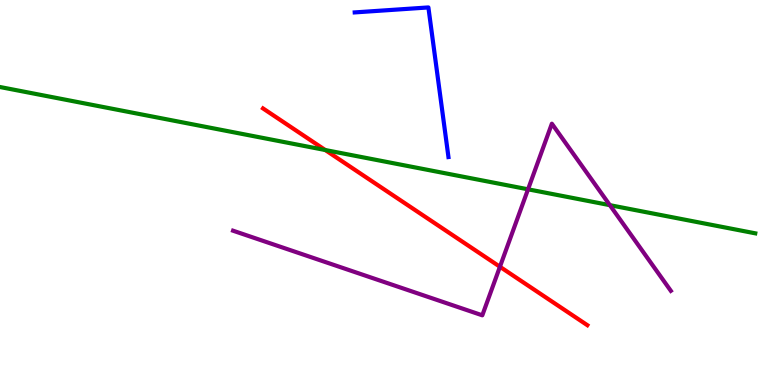[{'lines': ['blue', 'red'], 'intersections': []}, {'lines': ['green', 'red'], 'intersections': [{'x': 4.2, 'y': 6.1}]}, {'lines': ['purple', 'red'], 'intersections': [{'x': 6.45, 'y': 3.07}]}, {'lines': ['blue', 'green'], 'intersections': []}, {'lines': ['blue', 'purple'], 'intersections': []}, {'lines': ['green', 'purple'], 'intersections': [{'x': 6.81, 'y': 5.08}, {'x': 7.87, 'y': 4.67}]}]